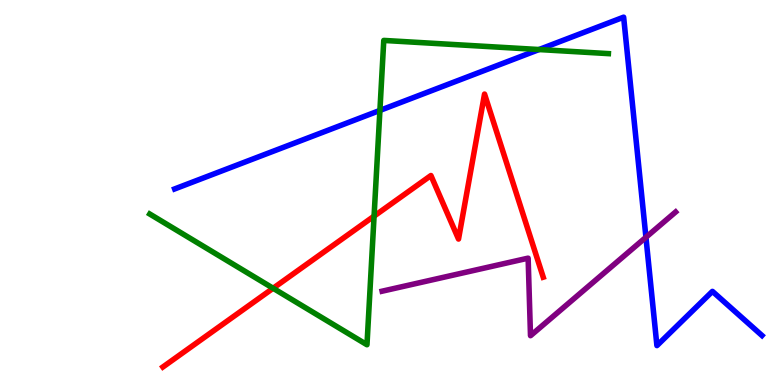[{'lines': ['blue', 'red'], 'intersections': []}, {'lines': ['green', 'red'], 'intersections': [{'x': 3.52, 'y': 2.51}, {'x': 4.83, 'y': 4.39}]}, {'lines': ['purple', 'red'], 'intersections': []}, {'lines': ['blue', 'green'], 'intersections': [{'x': 4.9, 'y': 7.13}, {'x': 6.96, 'y': 8.71}]}, {'lines': ['blue', 'purple'], 'intersections': [{'x': 8.33, 'y': 3.84}]}, {'lines': ['green', 'purple'], 'intersections': []}]